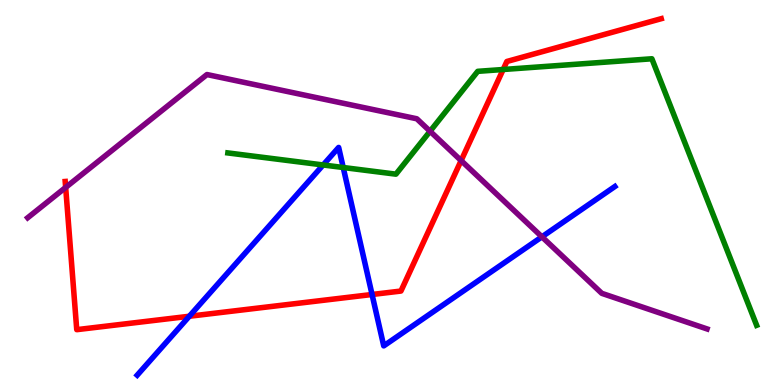[{'lines': ['blue', 'red'], 'intersections': [{'x': 2.44, 'y': 1.79}, {'x': 4.8, 'y': 2.35}]}, {'lines': ['green', 'red'], 'intersections': [{'x': 6.49, 'y': 8.19}]}, {'lines': ['purple', 'red'], 'intersections': [{'x': 0.847, 'y': 5.13}, {'x': 5.95, 'y': 5.83}]}, {'lines': ['blue', 'green'], 'intersections': [{'x': 4.17, 'y': 5.72}, {'x': 4.43, 'y': 5.65}]}, {'lines': ['blue', 'purple'], 'intersections': [{'x': 6.99, 'y': 3.85}]}, {'lines': ['green', 'purple'], 'intersections': [{'x': 5.55, 'y': 6.59}]}]